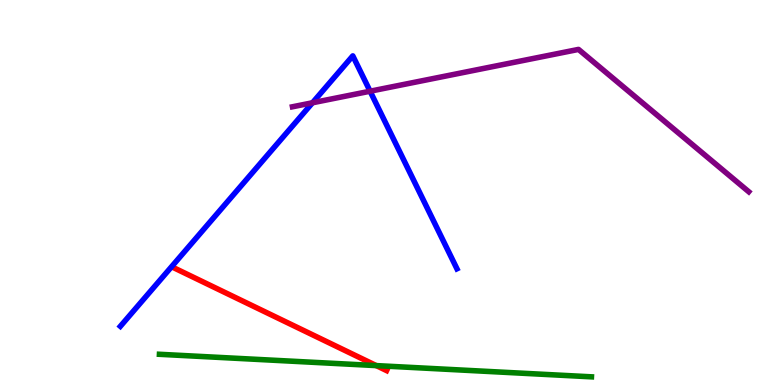[{'lines': ['blue', 'red'], 'intersections': []}, {'lines': ['green', 'red'], 'intersections': [{'x': 4.86, 'y': 0.504}]}, {'lines': ['purple', 'red'], 'intersections': []}, {'lines': ['blue', 'green'], 'intersections': []}, {'lines': ['blue', 'purple'], 'intersections': [{'x': 4.03, 'y': 7.33}, {'x': 4.78, 'y': 7.63}]}, {'lines': ['green', 'purple'], 'intersections': []}]